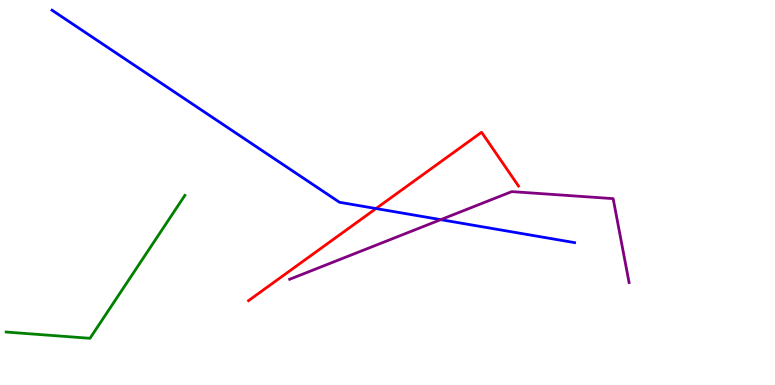[{'lines': ['blue', 'red'], 'intersections': [{'x': 4.85, 'y': 4.58}]}, {'lines': ['green', 'red'], 'intersections': []}, {'lines': ['purple', 'red'], 'intersections': []}, {'lines': ['blue', 'green'], 'intersections': []}, {'lines': ['blue', 'purple'], 'intersections': [{'x': 5.69, 'y': 4.29}]}, {'lines': ['green', 'purple'], 'intersections': []}]